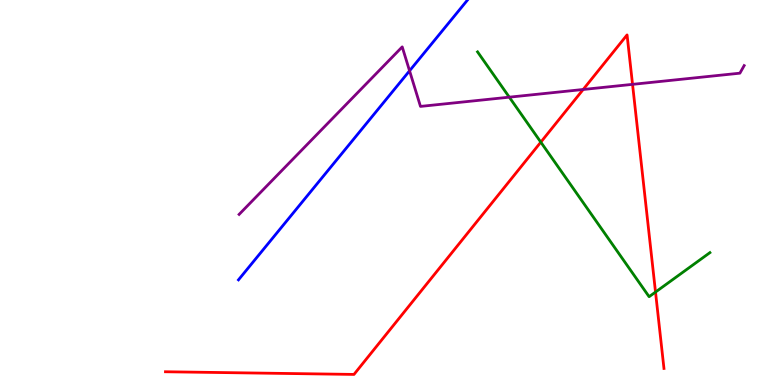[{'lines': ['blue', 'red'], 'intersections': []}, {'lines': ['green', 'red'], 'intersections': [{'x': 6.98, 'y': 6.31}, {'x': 8.46, 'y': 2.41}]}, {'lines': ['purple', 'red'], 'intersections': [{'x': 7.52, 'y': 7.68}, {'x': 8.16, 'y': 7.81}]}, {'lines': ['blue', 'green'], 'intersections': []}, {'lines': ['blue', 'purple'], 'intersections': [{'x': 5.28, 'y': 8.16}]}, {'lines': ['green', 'purple'], 'intersections': [{'x': 6.57, 'y': 7.48}]}]